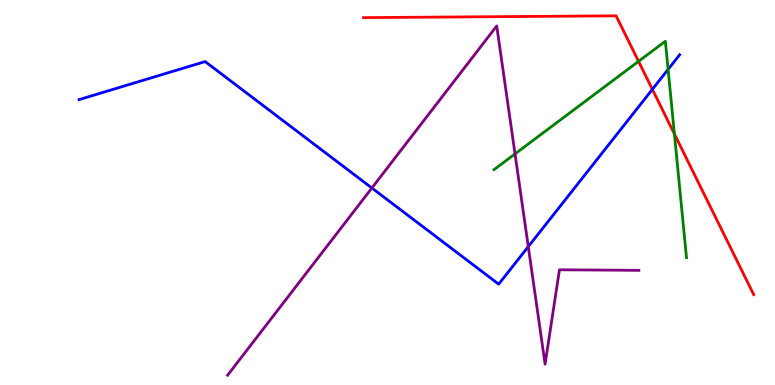[{'lines': ['blue', 'red'], 'intersections': [{'x': 8.42, 'y': 7.68}]}, {'lines': ['green', 'red'], 'intersections': [{'x': 8.24, 'y': 8.41}, {'x': 8.7, 'y': 6.52}]}, {'lines': ['purple', 'red'], 'intersections': []}, {'lines': ['blue', 'green'], 'intersections': [{'x': 8.62, 'y': 8.2}]}, {'lines': ['blue', 'purple'], 'intersections': [{'x': 4.8, 'y': 5.12}, {'x': 6.82, 'y': 3.59}]}, {'lines': ['green', 'purple'], 'intersections': [{'x': 6.65, 'y': 6.0}]}]